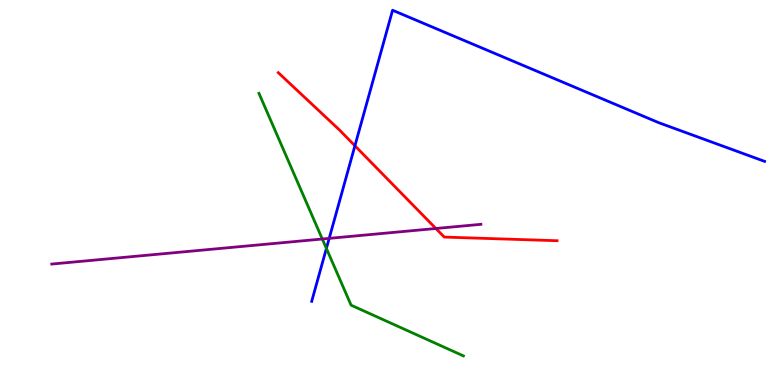[{'lines': ['blue', 'red'], 'intersections': [{'x': 4.58, 'y': 6.21}]}, {'lines': ['green', 'red'], 'intersections': []}, {'lines': ['purple', 'red'], 'intersections': [{'x': 5.62, 'y': 4.07}]}, {'lines': ['blue', 'green'], 'intersections': [{'x': 4.21, 'y': 3.55}]}, {'lines': ['blue', 'purple'], 'intersections': [{'x': 4.25, 'y': 3.81}]}, {'lines': ['green', 'purple'], 'intersections': [{'x': 4.16, 'y': 3.79}]}]